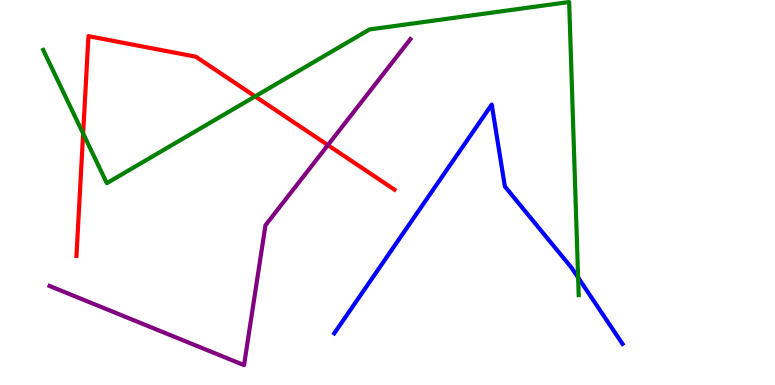[{'lines': ['blue', 'red'], 'intersections': []}, {'lines': ['green', 'red'], 'intersections': [{'x': 1.07, 'y': 6.53}, {'x': 3.29, 'y': 7.5}]}, {'lines': ['purple', 'red'], 'intersections': [{'x': 4.23, 'y': 6.23}]}, {'lines': ['blue', 'green'], 'intersections': [{'x': 7.46, 'y': 2.79}]}, {'lines': ['blue', 'purple'], 'intersections': []}, {'lines': ['green', 'purple'], 'intersections': []}]